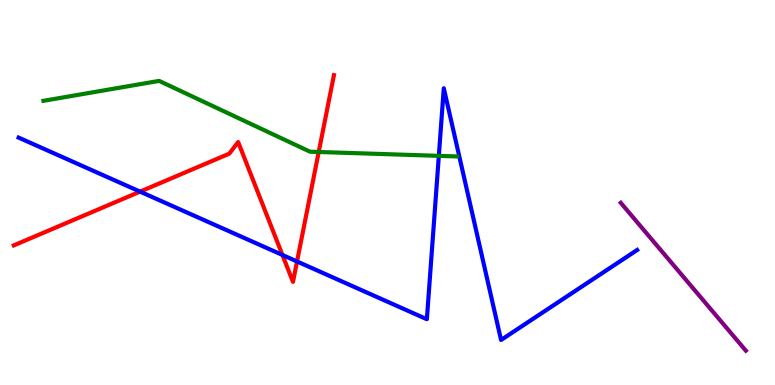[{'lines': ['blue', 'red'], 'intersections': [{'x': 1.81, 'y': 5.02}, {'x': 3.64, 'y': 3.38}, {'x': 3.83, 'y': 3.21}]}, {'lines': ['green', 'red'], 'intersections': [{'x': 4.11, 'y': 6.05}]}, {'lines': ['purple', 'red'], 'intersections': []}, {'lines': ['blue', 'green'], 'intersections': [{'x': 5.66, 'y': 5.95}]}, {'lines': ['blue', 'purple'], 'intersections': []}, {'lines': ['green', 'purple'], 'intersections': []}]